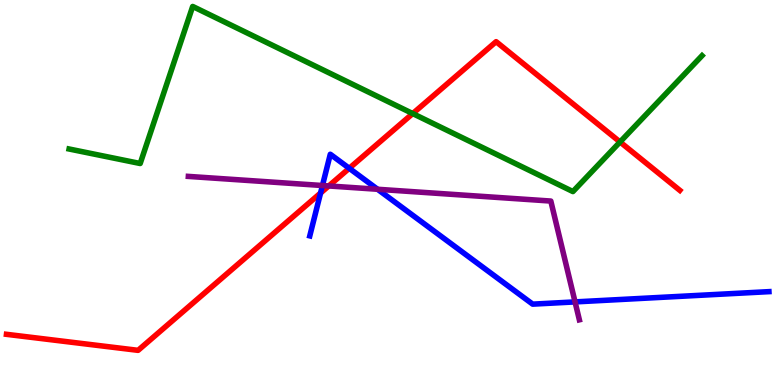[{'lines': ['blue', 'red'], 'intersections': [{'x': 4.14, 'y': 4.99}, {'x': 4.51, 'y': 5.63}]}, {'lines': ['green', 'red'], 'intersections': [{'x': 5.33, 'y': 7.05}, {'x': 8.0, 'y': 6.31}]}, {'lines': ['purple', 'red'], 'intersections': [{'x': 4.24, 'y': 5.17}]}, {'lines': ['blue', 'green'], 'intersections': []}, {'lines': ['blue', 'purple'], 'intersections': [{'x': 4.16, 'y': 5.18}, {'x': 4.87, 'y': 5.08}, {'x': 7.42, 'y': 2.16}]}, {'lines': ['green', 'purple'], 'intersections': []}]